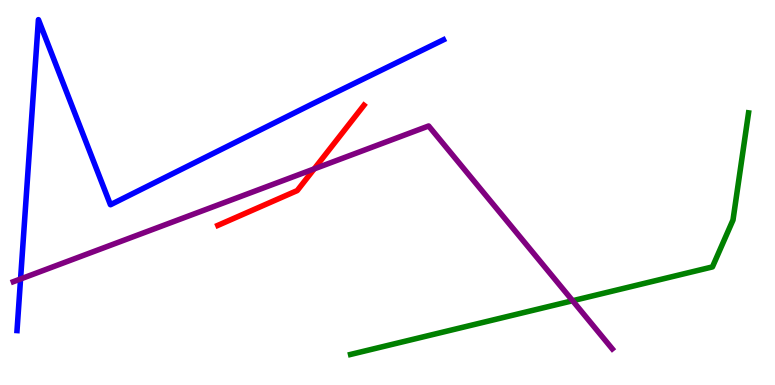[{'lines': ['blue', 'red'], 'intersections': []}, {'lines': ['green', 'red'], 'intersections': []}, {'lines': ['purple', 'red'], 'intersections': [{'x': 4.05, 'y': 5.61}]}, {'lines': ['blue', 'green'], 'intersections': []}, {'lines': ['blue', 'purple'], 'intersections': [{'x': 0.265, 'y': 2.75}]}, {'lines': ['green', 'purple'], 'intersections': [{'x': 7.39, 'y': 2.19}]}]